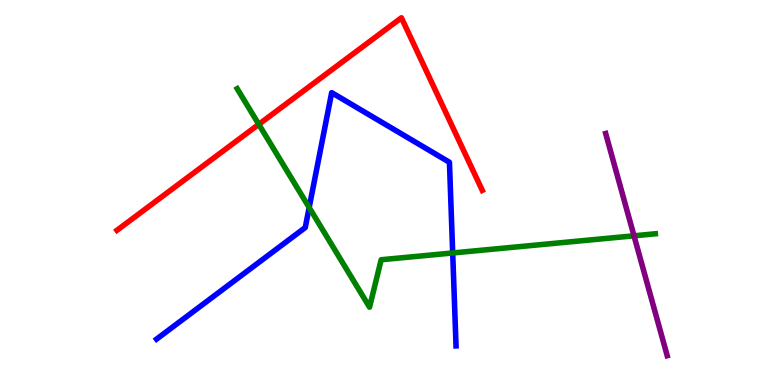[{'lines': ['blue', 'red'], 'intersections': []}, {'lines': ['green', 'red'], 'intersections': [{'x': 3.34, 'y': 6.77}]}, {'lines': ['purple', 'red'], 'intersections': []}, {'lines': ['blue', 'green'], 'intersections': [{'x': 3.99, 'y': 4.61}, {'x': 5.84, 'y': 3.43}]}, {'lines': ['blue', 'purple'], 'intersections': []}, {'lines': ['green', 'purple'], 'intersections': [{'x': 8.18, 'y': 3.88}]}]